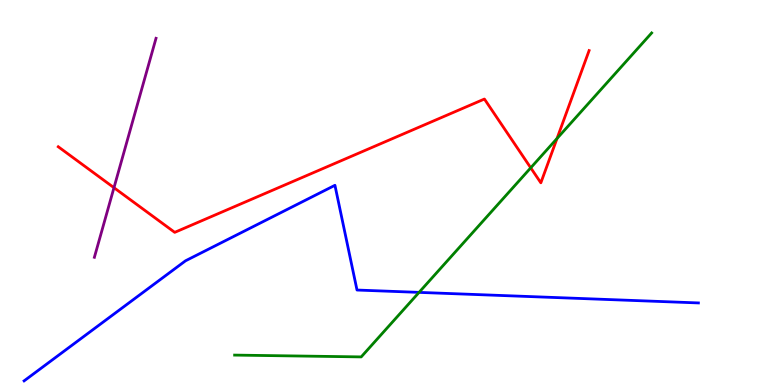[{'lines': ['blue', 'red'], 'intersections': []}, {'lines': ['green', 'red'], 'intersections': [{'x': 6.85, 'y': 5.64}, {'x': 7.19, 'y': 6.4}]}, {'lines': ['purple', 'red'], 'intersections': [{'x': 1.47, 'y': 5.12}]}, {'lines': ['blue', 'green'], 'intersections': [{'x': 5.41, 'y': 2.41}]}, {'lines': ['blue', 'purple'], 'intersections': []}, {'lines': ['green', 'purple'], 'intersections': []}]